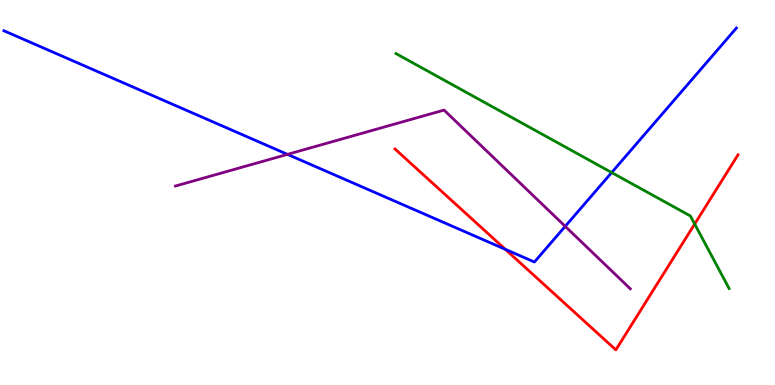[{'lines': ['blue', 'red'], 'intersections': [{'x': 6.52, 'y': 3.52}]}, {'lines': ['green', 'red'], 'intersections': [{'x': 8.96, 'y': 4.18}]}, {'lines': ['purple', 'red'], 'intersections': []}, {'lines': ['blue', 'green'], 'intersections': [{'x': 7.89, 'y': 5.52}]}, {'lines': ['blue', 'purple'], 'intersections': [{'x': 3.71, 'y': 5.99}, {'x': 7.29, 'y': 4.12}]}, {'lines': ['green', 'purple'], 'intersections': []}]